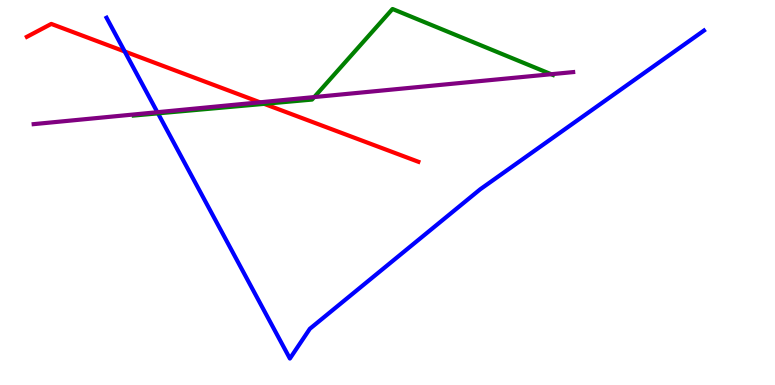[{'lines': ['blue', 'red'], 'intersections': [{'x': 1.61, 'y': 8.66}]}, {'lines': ['green', 'red'], 'intersections': [{'x': 3.41, 'y': 7.3}]}, {'lines': ['purple', 'red'], 'intersections': [{'x': 3.36, 'y': 7.34}]}, {'lines': ['blue', 'green'], 'intersections': [{'x': 2.04, 'y': 7.06}]}, {'lines': ['blue', 'purple'], 'intersections': [{'x': 2.03, 'y': 7.09}]}, {'lines': ['green', 'purple'], 'intersections': [{'x': 4.05, 'y': 7.48}, {'x': 7.11, 'y': 8.07}]}]